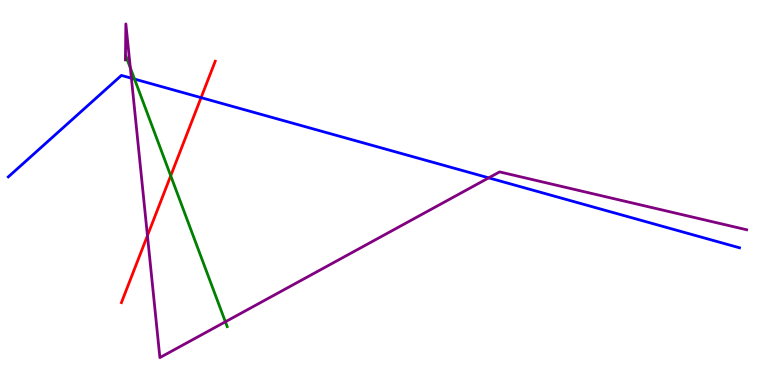[{'lines': ['blue', 'red'], 'intersections': [{'x': 2.59, 'y': 7.46}]}, {'lines': ['green', 'red'], 'intersections': [{'x': 2.2, 'y': 5.43}]}, {'lines': ['purple', 'red'], 'intersections': [{'x': 1.9, 'y': 3.88}]}, {'lines': ['blue', 'green'], 'intersections': [{'x': 1.74, 'y': 7.95}]}, {'lines': ['blue', 'purple'], 'intersections': [{'x': 1.7, 'y': 7.97}, {'x': 6.31, 'y': 5.38}]}, {'lines': ['green', 'purple'], 'intersections': [{'x': 1.68, 'y': 8.24}, {'x': 2.91, 'y': 1.64}]}]